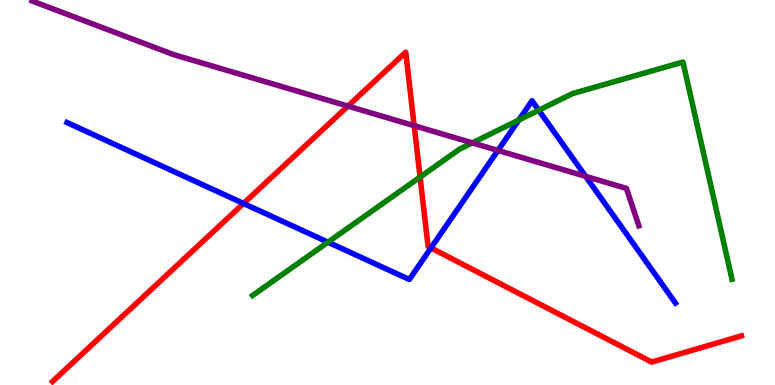[{'lines': ['blue', 'red'], 'intersections': [{'x': 3.14, 'y': 4.72}, {'x': 5.56, 'y': 3.56}]}, {'lines': ['green', 'red'], 'intersections': [{'x': 5.42, 'y': 5.4}]}, {'lines': ['purple', 'red'], 'intersections': [{'x': 4.49, 'y': 7.24}, {'x': 5.34, 'y': 6.74}]}, {'lines': ['blue', 'green'], 'intersections': [{'x': 4.23, 'y': 3.71}, {'x': 6.69, 'y': 6.88}, {'x': 6.95, 'y': 7.14}]}, {'lines': ['blue', 'purple'], 'intersections': [{'x': 6.43, 'y': 6.09}, {'x': 7.56, 'y': 5.42}]}, {'lines': ['green', 'purple'], 'intersections': [{'x': 6.09, 'y': 6.29}]}]